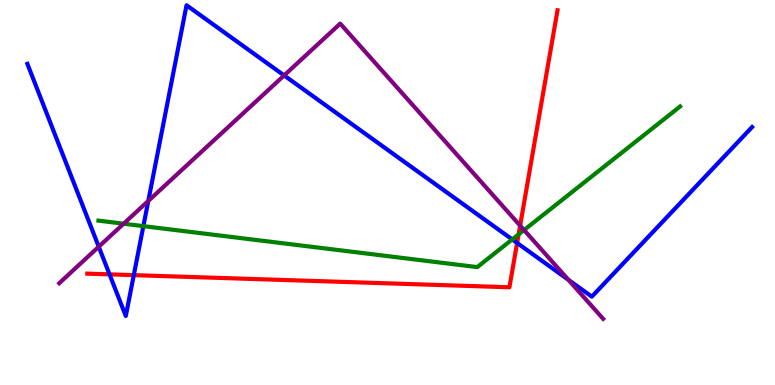[{'lines': ['blue', 'red'], 'intersections': [{'x': 1.41, 'y': 2.87}, {'x': 1.73, 'y': 2.85}, {'x': 6.67, 'y': 3.69}]}, {'lines': ['green', 'red'], 'intersections': [{'x': 6.69, 'y': 3.91}]}, {'lines': ['purple', 'red'], 'intersections': [{'x': 6.71, 'y': 4.14}]}, {'lines': ['blue', 'green'], 'intersections': [{'x': 1.85, 'y': 4.13}, {'x': 6.61, 'y': 3.78}]}, {'lines': ['blue', 'purple'], 'intersections': [{'x': 1.27, 'y': 3.59}, {'x': 1.91, 'y': 4.78}, {'x': 3.67, 'y': 8.04}, {'x': 7.33, 'y': 2.73}]}, {'lines': ['green', 'purple'], 'intersections': [{'x': 1.6, 'y': 4.19}, {'x': 6.76, 'y': 4.02}]}]